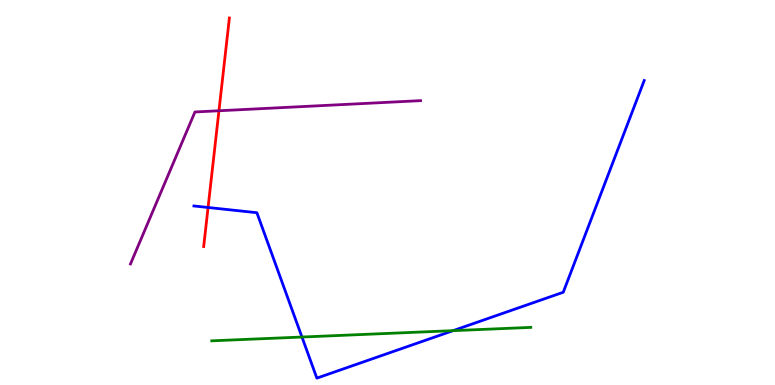[{'lines': ['blue', 'red'], 'intersections': [{'x': 2.68, 'y': 4.61}]}, {'lines': ['green', 'red'], 'intersections': []}, {'lines': ['purple', 'red'], 'intersections': [{'x': 2.83, 'y': 7.12}]}, {'lines': ['blue', 'green'], 'intersections': [{'x': 3.9, 'y': 1.25}, {'x': 5.85, 'y': 1.41}]}, {'lines': ['blue', 'purple'], 'intersections': []}, {'lines': ['green', 'purple'], 'intersections': []}]